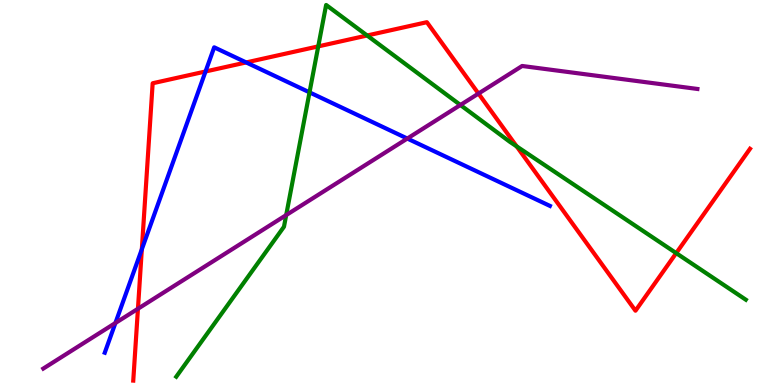[{'lines': ['blue', 'red'], 'intersections': [{'x': 1.83, 'y': 3.53}, {'x': 2.65, 'y': 8.14}, {'x': 3.18, 'y': 8.38}]}, {'lines': ['green', 'red'], 'intersections': [{'x': 4.11, 'y': 8.8}, {'x': 4.74, 'y': 9.08}, {'x': 6.67, 'y': 6.2}, {'x': 8.73, 'y': 3.43}]}, {'lines': ['purple', 'red'], 'intersections': [{'x': 1.78, 'y': 1.98}, {'x': 6.17, 'y': 7.57}]}, {'lines': ['blue', 'green'], 'intersections': [{'x': 3.99, 'y': 7.6}]}, {'lines': ['blue', 'purple'], 'intersections': [{'x': 1.49, 'y': 1.61}, {'x': 5.26, 'y': 6.4}]}, {'lines': ['green', 'purple'], 'intersections': [{'x': 3.69, 'y': 4.41}, {'x': 5.94, 'y': 7.27}]}]